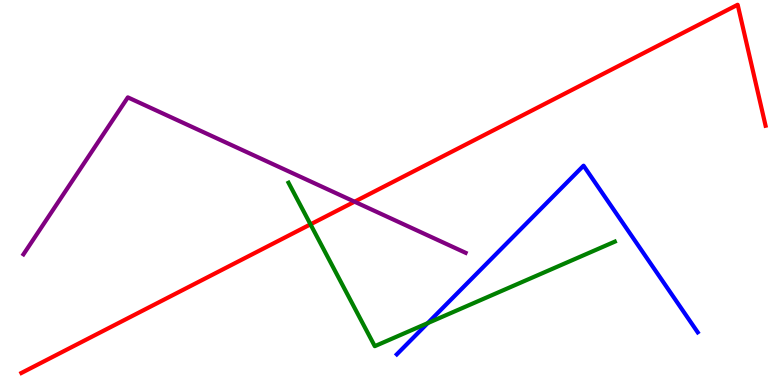[{'lines': ['blue', 'red'], 'intersections': []}, {'lines': ['green', 'red'], 'intersections': [{'x': 4.01, 'y': 4.17}]}, {'lines': ['purple', 'red'], 'intersections': [{'x': 4.57, 'y': 4.76}]}, {'lines': ['blue', 'green'], 'intersections': [{'x': 5.52, 'y': 1.61}]}, {'lines': ['blue', 'purple'], 'intersections': []}, {'lines': ['green', 'purple'], 'intersections': []}]